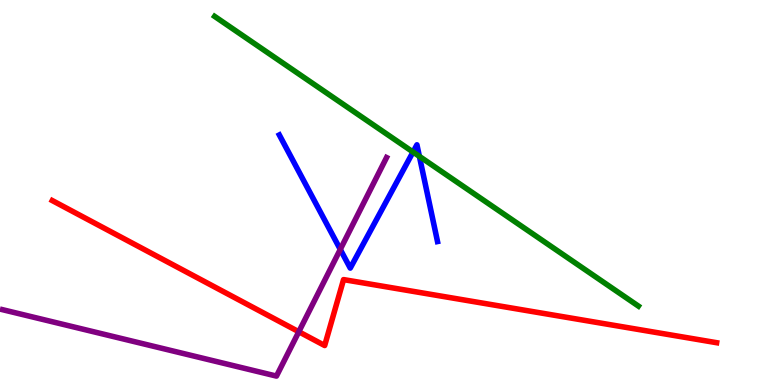[{'lines': ['blue', 'red'], 'intersections': []}, {'lines': ['green', 'red'], 'intersections': []}, {'lines': ['purple', 'red'], 'intersections': [{'x': 3.86, 'y': 1.38}]}, {'lines': ['blue', 'green'], 'intersections': [{'x': 5.33, 'y': 6.05}, {'x': 5.41, 'y': 5.94}]}, {'lines': ['blue', 'purple'], 'intersections': [{'x': 4.39, 'y': 3.52}]}, {'lines': ['green', 'purple'], 'intersections': []}]